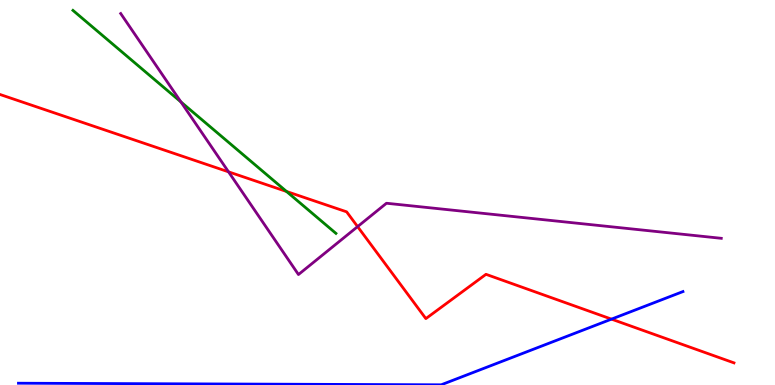[{'lines': ['blue', 'red'], 'intersections': [{'x': 7.89, 'y': 1.71}]}, {'lines': ['green', 'red'], 'intersections': [{'x': 3.7, 'y': 5.03}]}, {'lines': ['purple', 'red'], 'intersections': [{'x': 2.95, 'y': 5.54}, {'x': 4.61, 'y': 4.11}]}, {'lines': ['blue', 'green'], 'intersections': []}, {'lines': ['blue', 'purple'], 'intersections': []}, {'lines': ['green', 'purple'], 'intersections': [{'x': 2.33, 'y': 7.35}]}]